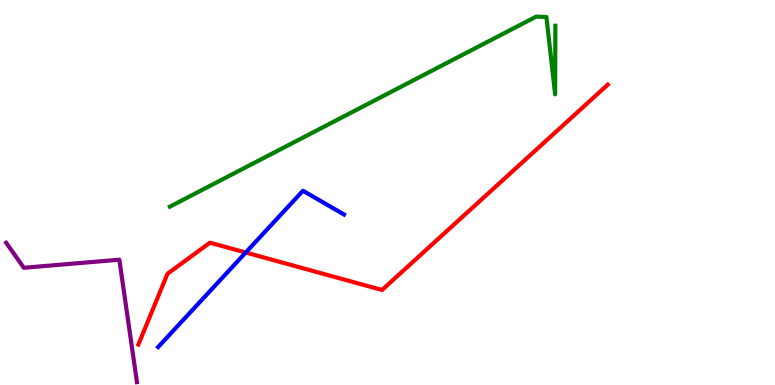[{'lines': ['blue', 'red'], 'intersections': [{'x': 3.17, 'y': 3.44}]}, {'lines': ['green', 'red'], 'intersections': []}, {'lines': ['purple', 'red'], 'intersections': []}, {'lines': ['blue', 'green'], 'intersections': []}, {'lines': ['blue', 'purple'], 'intersections': []}, {'lines': ['green', 'purple'], 'intersections': []}]